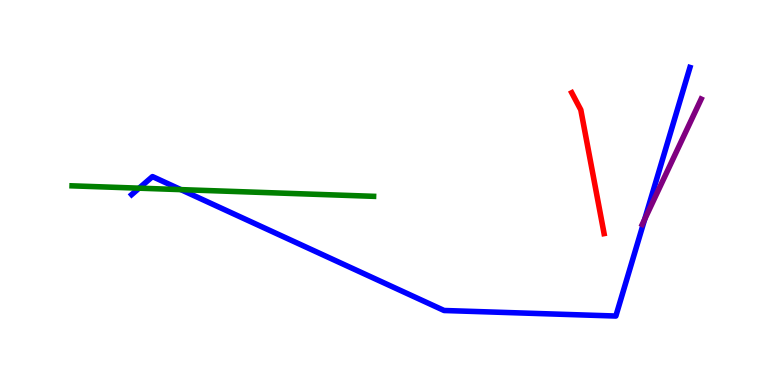[{'lines': ['blue', 'red'], 'intersections': []}, {'lines': ['green', 'red'], 'intersections': []}, {'lines': ['purple', 'red'], 'intersections': []}, {'lines': ['blue', 'green'], 'intersections': [{'x': 1.79, 'y': 5.11}, {'x': 2.33, 'y': 5.07}]}, {'lines': ['blue', 'purple'], 'intersections': [{'x': 8.32, 'y': 4.3}]}, {'lines': ['green', 'purple'], 'intersections': []}]